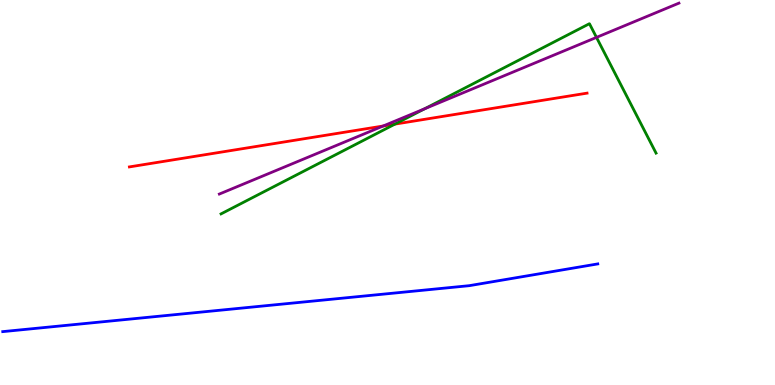[{'lines': ['blue', 'red'], 'intersections': []}, {'lines': ['green', 'red'], 'intersections': [{'x': 5.1, 'y': 6.78}]}, {'lines': ['purple', 'red'], 'intersections': [{'x': 4.94, 'y': 6.73}]}, {'lines': ['blue', 'green'], 'intersections': []}, {'lines': ['blue', 'purple'], 'intersections': []}, {'lines': ['green', 'purple'], 'intersections': [{'x': 5.48, 'y': 7.18}, {'x': 7.7, 'y': 9.03}]}]